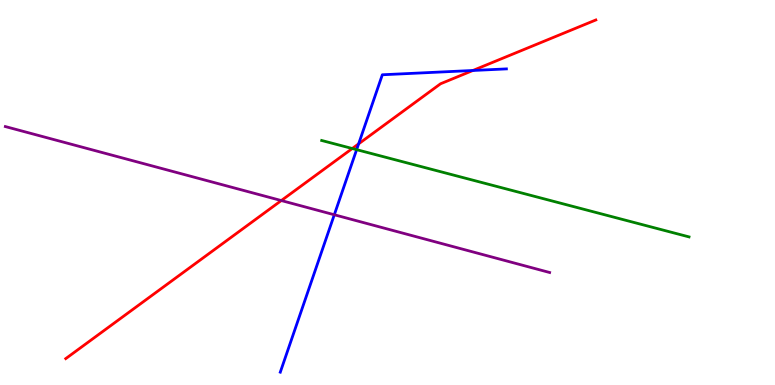[{'lines': ['blue', 'red'], 'intersections': [{'x': 4.63, 'y': 6.26}, {'x': 6.1, 'y': 8.17}]}, {'lines': ['green', 'red'], 'intersections': [{'x': 4.55, 'y': 6.14}]}, {'lines': ['purple', 'red'], 'intersections': [{'x': 3.63, 'y': 4.79}]}, {'lines': ['blue', 'green'], 'intersections': [{'x': 4.6, 'y': 6.11}]}, {'lines': ['blue', 'purple'], 'intersections': [{'x': 4.31, 'y': 4.42}]}, {'lines': ['green', 'purple'], 'intersections': []}]